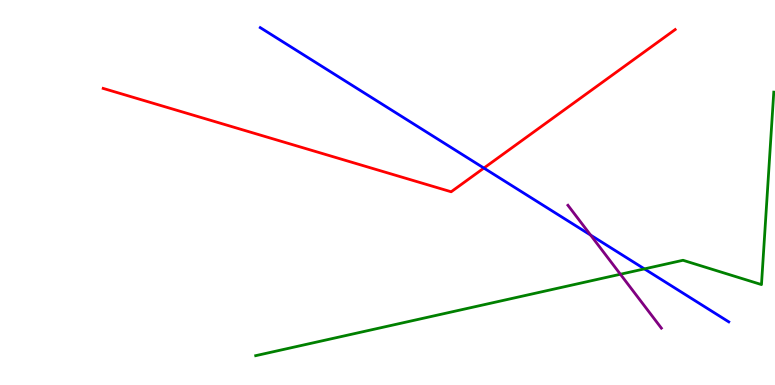[{'lines': ['blue', 'red'], 'intersections': [{'x': 6.24, 'y': 5.63}]}, {'lines': ['green', 'red'], 'intersections': []}, {'lines': ['purple', 'red'], 'intersections': []}, {'lines': ['blue', 'green'], 'intersections': [{'x': 8.32, 'y': 3.02}]}, {'lines': ['blue', 'purple'], 'intersections': [{'x': 7.62, 'y': 3.89}]}, {'lines': ['green', 'purple'], 'intersections': [{'x': 8.0, 'y': 2.88}]}]